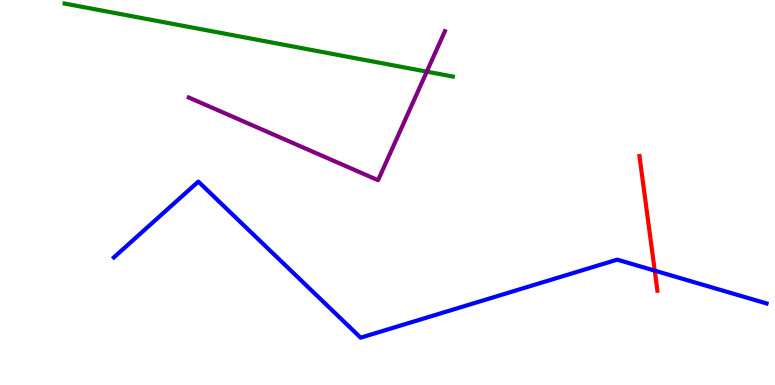[{'lines': ['blue', 'red'], 'intersections': [{'x': 8.45, 'y': 2.97}]}, {'lines': ['green', 'red'], 'intersections': []}, {'lines': ['purple', 'red'], 'intersections': []}, {'lines': ['blue', 'green'], 'intersections': []}, {'lines': ['blue', 'purple'], 'intersections': []}, {'lines': ['green', 'purple'], 'intersections': [{'x': 5.51, 'y': 8.14}]}]